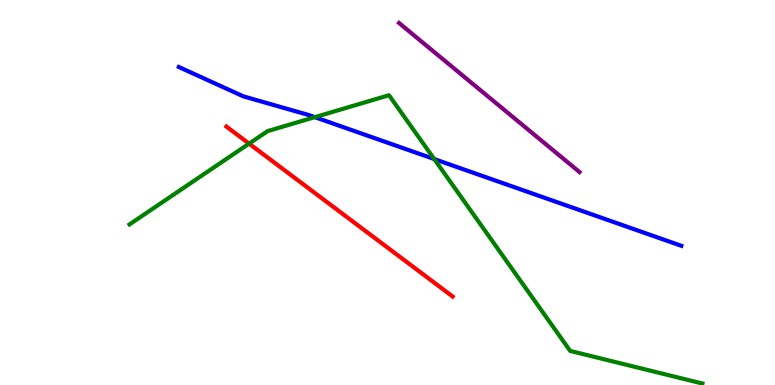[{'lines': ['blue', 'red'], 'intersections': []}, {'lines': ['green', 'red'], 'intersections': [{'x': 3.21, 'y': 6.27}]}, {'lines': ['purple', 'red'], 'intersections': []}, {'lines': ['blue', 'green'], 'intersections': [{'x': 4.06, 'y': 6.96}, {'x': 5.6, 'y': 5.87}]}, {'lines': ['blue', 'purple'], 'intersections': []}, {'lines': ['green', 'purple'], 'intersections': []}]